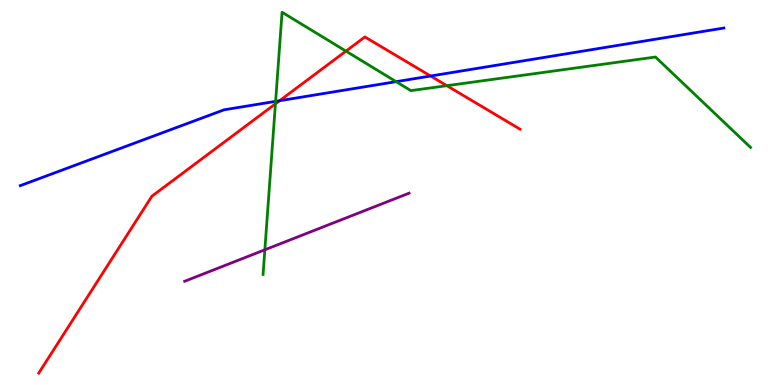[{'lines': ['blue', 'red'], 'intersections': [{'x': 3.61, 'y': 7.38}, {'x': 5.56, 'y': 8.03}]}, {'lines': ['green', 'red'], 'intersections': [{'x': 3.55, 'y': 7.3}, {'x': 4.46, 'y': 8.67}, {'x': 5.77, 'y': 7.77}]}, {'lines': ['purple', 'red'], 'intersections': []}, {'lines': ['blue', 'green'], 'intersections': [{'x': 3.56, 'y': 7.37}, {'x': 5.11, 'y': 7.88}]}, {'lines': ['blue', 'purple'], 'intersections': []}, {'lines': ['green', 'purple'], 'intersections': [{'x': 3.42, 'y': 3.51}]}]